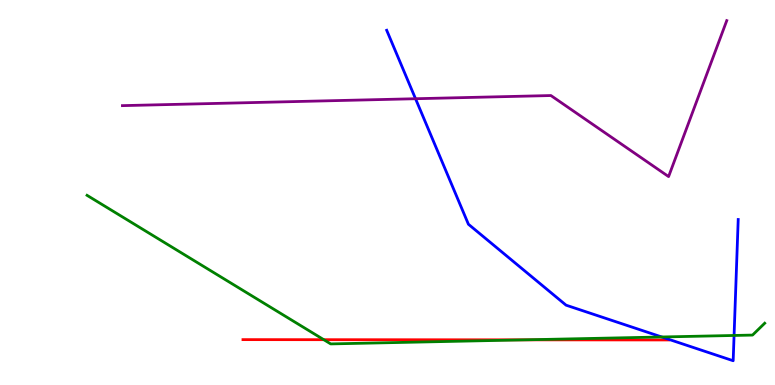[{'lines': ['blue', 'red'], 'intersections': []}, {'lines': ['green', 'red'], 'intersections': [{'x': 4.18, 'y': 1.18}, {'x': 6.77, 'y': 1.17}]}, {'lines': ['purple', 'red'], 'intersections': []}, {'lines': ['blue', 'green'], 'intersections': [{'x': 8.54, 'y': 1.25}, {'x': 9.47, 'y': 1.29}]}, {'lines': ['blue', 'purple'], 'intersections': [{'x': 5.36, 'y': 7.44}]}, {'lines': ['green', 'purple'], 'intersections': []}]